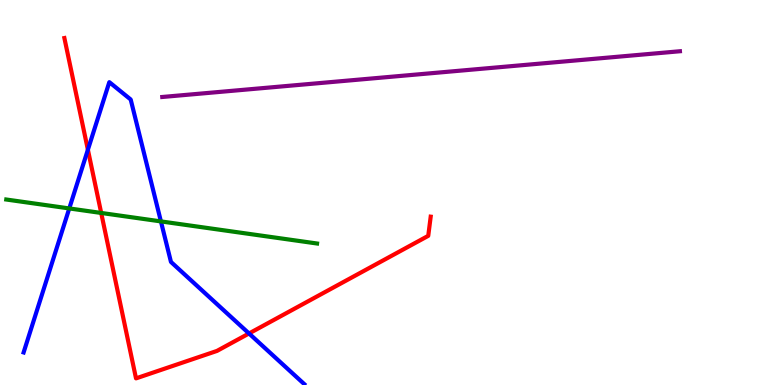[{'lines': ['blue', 'red'], 'intersections': [{'x': 1.13, 'y': 6.11}, {'x': 3.21, 'y': 1.34}]}, {'lines': ['green', 'red'], 'intersections': [{'x': 1.31, 'y': 4.47}]}, {'lines': ['purple', 'red'], 'intersections': []}, {'lines': ['blue', 'green'], 'intersections': [{'x': 0.894, 'y': 4.59}, {'x': 2.08, 'y': 4.25}]}, {'lines': ['blue', 'purple'], 'intersections': []}, {'lines': ['green', 'purple'], 'intersections': []}]